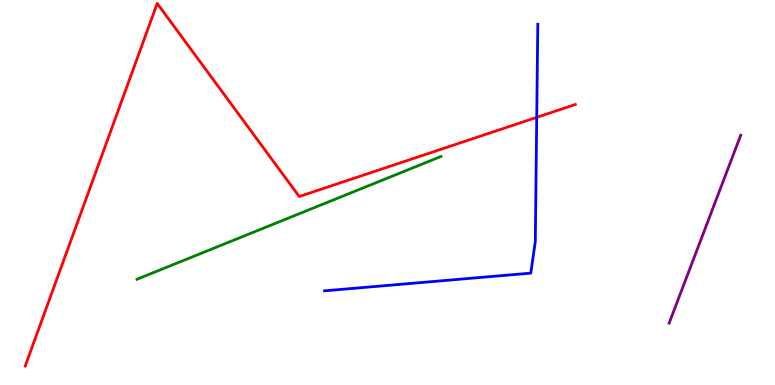[{'lines': ['blue', 'red'], 'intersections': [{'x': 6.93, 'y': 6.95}]}, {'lines': ['green', 'red'], 'intersections': []}, {'lines': ['purple', 'red'], 'intersections': []}, {'lines': ['blue', 'green'], 'intersections': []}, {'lines': ['blue', 'purple'], 'intersections': []}, {'lines': ['green', 'purple'], 'intersections': []}]